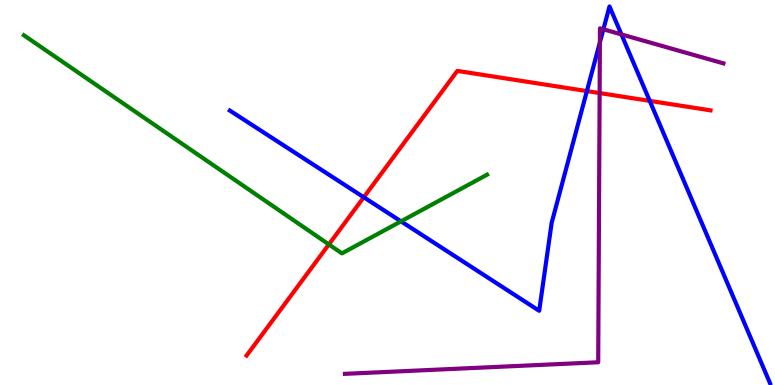[{'lines': ['blue', 'red'], 'intersections': [{'x': 4.69, 'y': 4.88}, {'x': 7.57, 'y': 7.63}, {'x': 8.38, 'y': 7.38}]}, {'lines': ['green', 'red'], 'intersections': [{'x': 4.24, 'y': 3.65}]}, {'lines': ['purple', 'red'], 'intersections': [{'x': 7.74, 'y': 7.58}]}, {'lines': ['blue', 'green'], 'intersections': [{'x': 5.17, 'y': 4.25}]}, {'lines': ['blue', 'purple'], 'intersections': [{'x': 7.74, 'y': 8.9}, {'x': 7.79, 'y': 9.24}, {'x': 8.02, 'y': 9.11}]}, {'lines': ['green', 'purple'], 'intersections': []}]